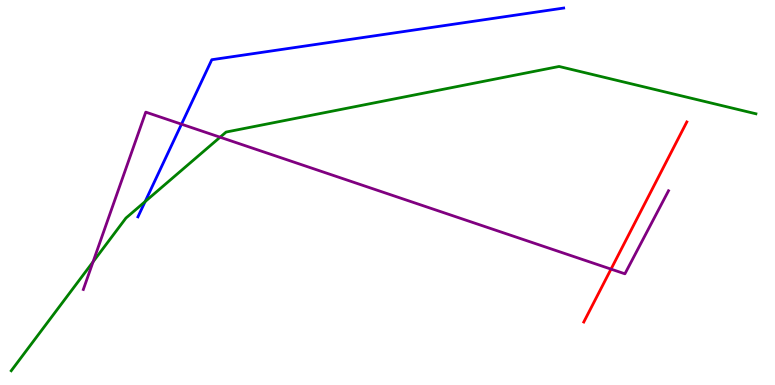[{'lines': ['blue', 'red'], 'intersections': []}, {'lines': ['green', 'red'], 'intersections': []}, {'lines': ['purple', 'red'], 'intersections': [{'x': 7.88, 'y': 3.01}]}, {'lines': ['blue', 'green'], 'intersections': [{'x': 1.87, 'y': 4.76}]}, {'lines': ['blue', 'purple'], 'intersections': [{'x': 2.34, 'y': 6.77}]}, {'lines': ['green', 'purple'], 'intersections': [{'x': 1.2, 'y': 3.2}, {'x': 2.84, 'y': 6.44}]}]